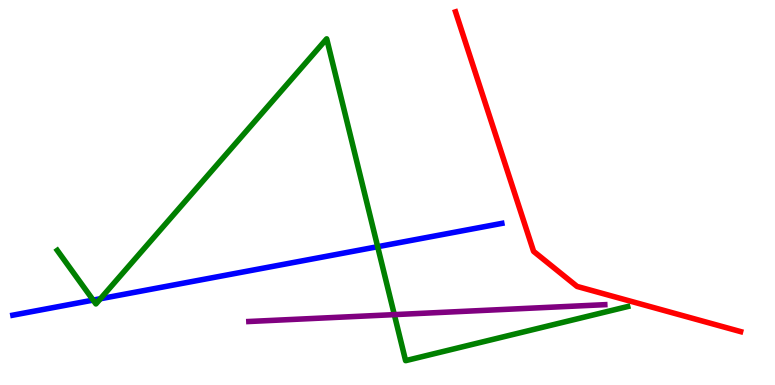[{'lines': ['blue', 'red'], 'intersections': []}, {'lines': ['green', 'red'], 'intersections': []}, {'lines': ['purple', 'red'], 'intersections': []}, {'lines': ['blue', 'green'], 'intersections': [{'x': 1.2, 'y': 2.21}, {'x': 1.3, 'y': 2.24}, {'x': 4.87, 'y': 3.59}]}, {'lines': ['blue', 'purple'], 'intersections': []}, {'lines': ['green', 'purple'], 'intersections': [{'x': 5.09, 'y': 1.83}]}]